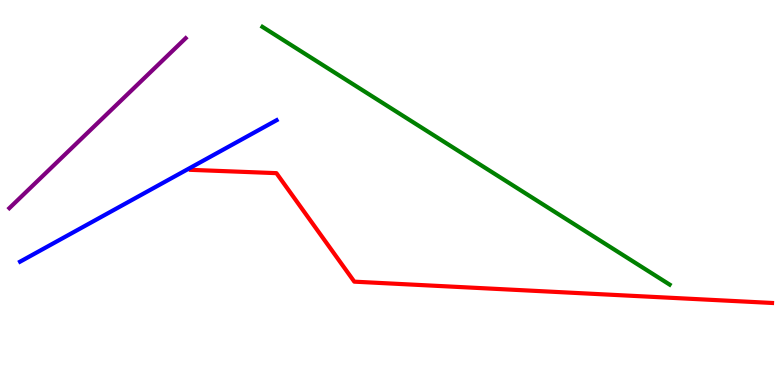[{'lines': ['blue', 'red'], 'intersections': []}, {'lines': ['green', 'red'], 'intersections': []}, {'lines': ['purple', 'red'], 'intersections': []}, {'lines': ['blue', 'green'], 'intersections': []}, {'lines': ['blue', 'purple'], 'intersections': []}, {'lines': ['green', 'purple'], 'intersections': []}]